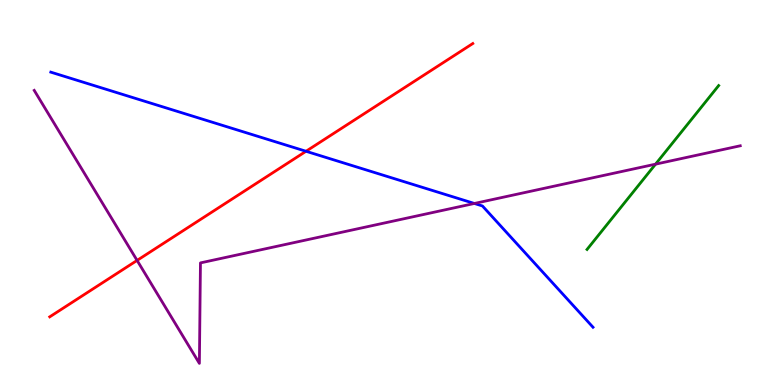[{'lines': ['blue', 'red'], 'intersections': [{'x': 3.95, 'y': 6.07}]}, {'lines': ['green', 'red'], 'intersections': []}, {'lines': ['purple', 'red'], 'intersections': [{'x': 1.77, 'y': 3.24}]}, {'lines': ['blue', 'green'], 'intersections': []}, {'lines': ['blue', 'purple'], 'intersections': [{'x': 6.12, 'y': 4.72}]}, {'lines': ['green', 'purple'], 'intersections': [{'x': 8.46, 'y': 5.74}]}]